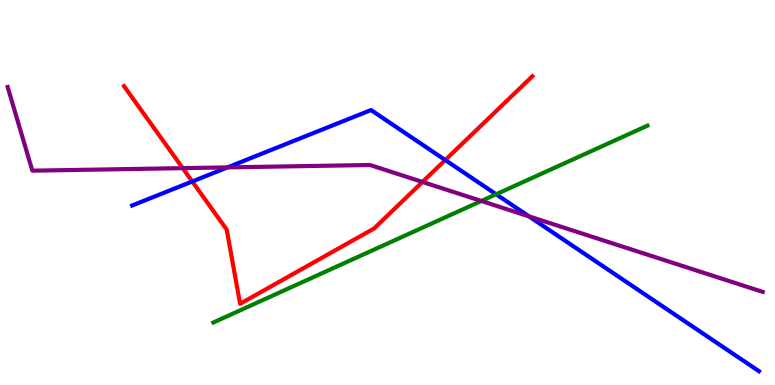[{'lines': ['blue', 'red'], 'intersections': [{'x': 2.48, 'y': 5.29}, {'x': 5.75, 'y': 5.84}]}, {'lines': ['green', 'red'], 'intersections': []}, {'lines': ['purple', 'red'], 'intersections': [{'x': 2.36, 'y': 5.63}, {'x': 5.45, 'y': 5.27}]}, {'lines': ['blue', 'green'], 'intersections': [{'x': 6.4, 'y': 4.95}]}, {'lines': ['blue', 'purple'], 'intersections': [{'x': 2.94, 'y': 5.65}, {'x': 6.82, 'y': 4.38}]}, {'lines': ['green', 'purple'], 'intersections': [{'x': 6.21, 'y': 4.78}]}]